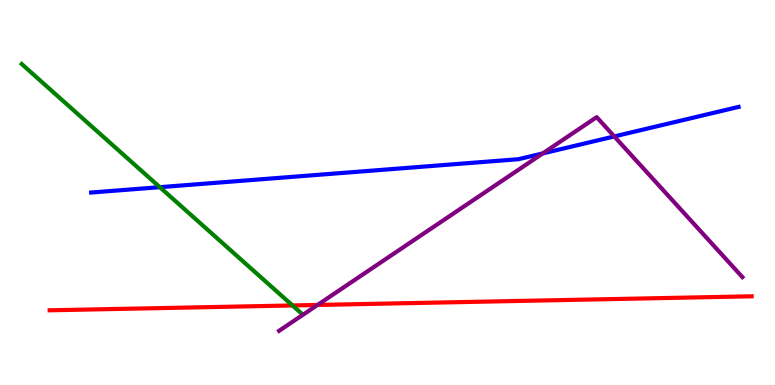[{'lines': ['blue', 'red'], 'intersections': []}, {'lines': ['green', 'red'], 'intersections': [{'x': 3.77, 'y': 2.07}]}, {'lines': ['purple', 'red'], 'intersections': [{'x': 4.1, 'y': 2.08}]}, {'lines': ['blue', 'green'], 'intersections': [{'x': 2.06, 'y': 5.14}]}, {'lines': ['blue', 'purple'], 'intersections': [{'x': 7.0, 'y': 6.02}, {'x': 7.93, 'y': 6.46}]}, {'lines': ['green', 'purple'], 'intersections': []}]